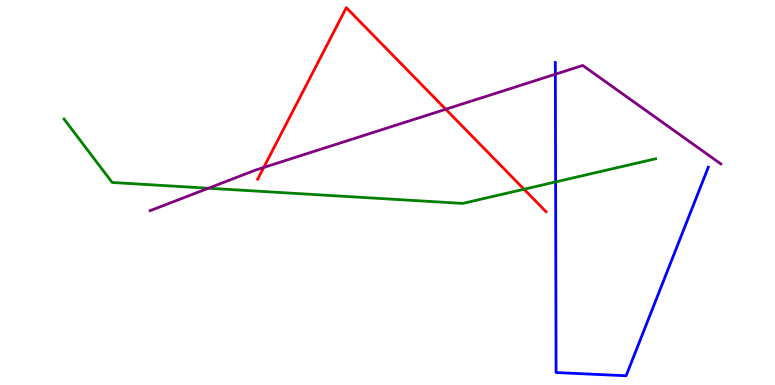[{'lines': ['blue', 'red'], 'intersections': []}, {'lines': ['green', 'red'], 'intersections': [{'x': 6.76, 'y': 5.09}]}, {'lines': ['purple', 'red'], 'intersections': [{'x': 3.4, 'y': 5.65}, {'x': 5.75, 'y': 7.16}]}, {'lines': ['blue', 'green'], 'intersections': [{'x': 7.17, 'y': 5.27}]}, {'lines': ['blue', 'purple'], 'intersections': [{'x': 7.17, 'y': 8.07}]}, {'lines': ['green', 'purple'], 'intersections': [{'x': 2.69, 'y': 5.11}]}]